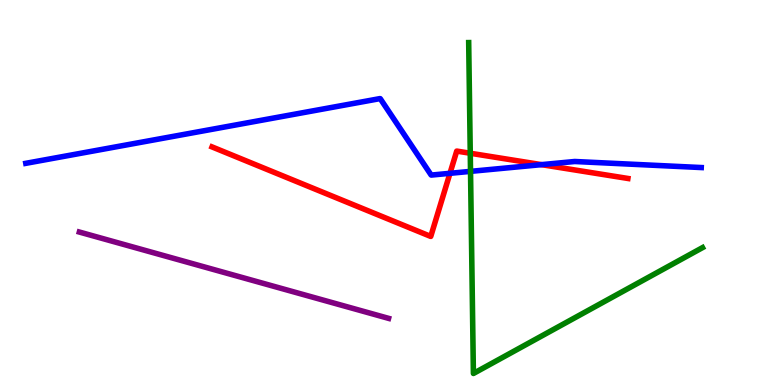[{'lines': ['blue', 'red'], 'intersections': [{'x': 5.81, 'y': 5.5}, {'x': 6.99, 'y': 5.72}]}, {'lines': ['green', 'red'], 'intersections': [{'x': 6.07, 'y': 6.02}]}, {'lines': ['purple', 'red'], 'intersections': []}, {'lines': ['blue', 'green'], 'intersections': [{'x': 6.07, 'y': 5.55}]}, {'lines': ['blue', 'purple'], 'intersections': []}, {'lines': ['green', 'purple'], 'intersections': []}]